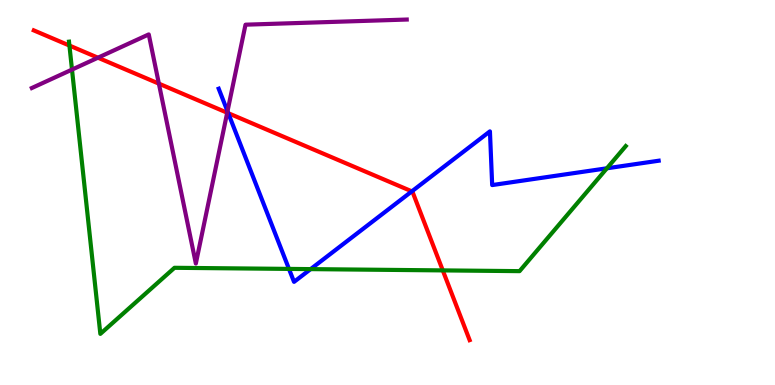[{'lines': ['blue', 'red'], 'intersections': [{'x': 2.95, 'y': 7.06}, {'x': 5.31, 'y': 5.03}]}, {'lines': ['green', 'red'], 'intersections': [{'x': 0.896, 'y': 8.82}, {'x': 5.71, 'y': 2.98}]}, {'lines': ['purple', 'red'], 'intersections': [{'x': 1.26, 'y': 8.5}, {'x': 2.05, 'y': 7.83}, {'x': 2.93, 'y': 7.07}]}, {'lines': ['blue', 'green'], 'intersections': [{'x': 3.73, 'y': 3.02}, {'x': 4.01, 'y': 3.01}, {'x': 7.83, 'y': 5.63}]}, {'lines': ['blue', 'purple'], 'intersections': [{'x': 2.94, 'y': 7.11}]}, {'lines': ['green', 'purple'], 'intersections': [{'x': 0.929, 'y': 8.19}]}]